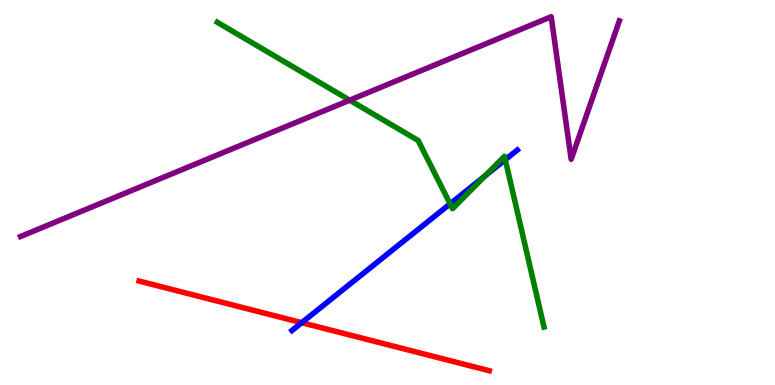[{'lines': ['blue', 'red'], 'intersections': [{'x': 3.89, 'y': 1.62}]}, {'lines': ['green', 'red'], 'intersections': []}, {'lines': ['purple', 'red'], 'intersections': []}, {'lines': ['blue', 'green'], 'intersections': [{'x': 5.81, 'y': 4.71}, {'x': 6.26, 'y': 5.43}, {'x': 6.52, 'y': 5.85}]}, {'lines': ['blue', 'purple'], 'intersections': []}, {'lines': ['green', 'purple'], 'intersections': [{'x': 4.51, 'y': 7.4}]}]